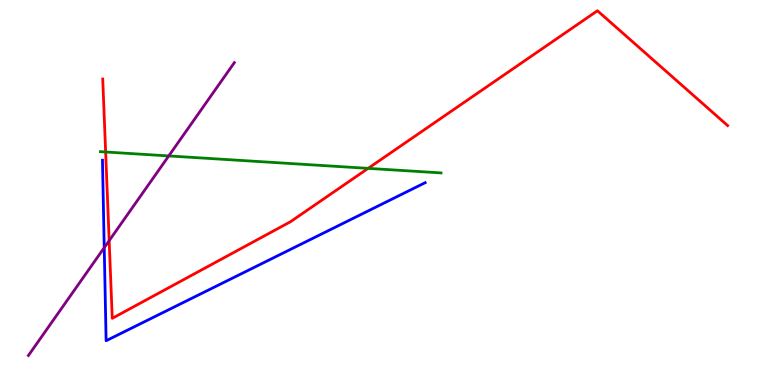[{'lines': ['blue', 'red'], 'intersections': []}, {'lines': ['green', 'red'], 'intersections': [{'x': 1.36, 'y': 6.05}, {'x': 4.75, 'y': 5.63}]}, {'lines': ['purple', 'red'], 'intersections': [{'x': 1.41, 'y': 3.75}]}, {'lines': ['blue', 'green'], 'intersections': []}, {'lines': ['blue', 'purple'], 'intersections': [{'x': 1.34, 'y': 3.57}]}, {'lines': ['green', 'purple'], 'intersections': [{'x': 2.18, 'y': 5.95}]}]